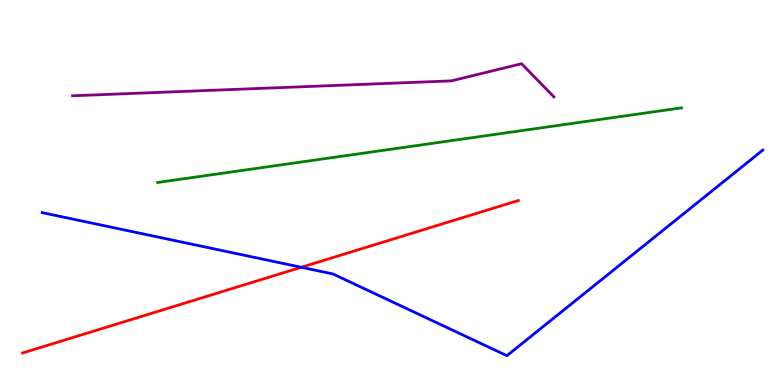[{'lines': ['blue', 'red'], 'intersections': [{'x': 3.89, 'y': 3.06}]}, {'lines': ['green', 'red'], 'intersections': []}, {'lines': ['purple', 'red'], 'intersections': []}, {'lines': ['blue', 'green'], 'intersections': []}, {'lines': ['blue', 'purple'], 'intersections': []}, {'lines': ['green', 'purple'], 'intersections': []}]